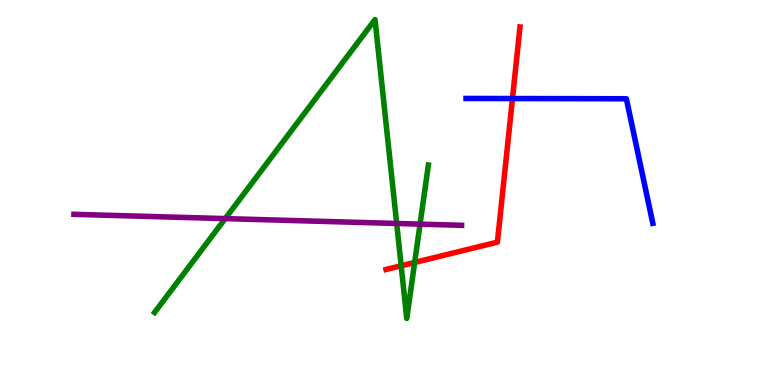[{'lines': ['blue', 'red'], 'intersections': [{'x': 6.61, 'y': 7.44}]}, {'lines': ['green', 'red'], 'intersections': [{'x': 5.18, 'y': 3.1}, {'x': 5.35, 'y': 3.18}]}, {'lines': ['purple', 'red'], 'intersections': []}, {'lines': ['blue', 'green'], 'intersections': []}, {'lines': ['blue', 'purple'], 'intersections': []}, {'lines': ['green', 'purple'], 'intersections': [{'x': 2.91, 'y': 4.32}, {'x': 5.12, 'y': 4.2}, {'x': 5.42, 'y': 4.18}]}]